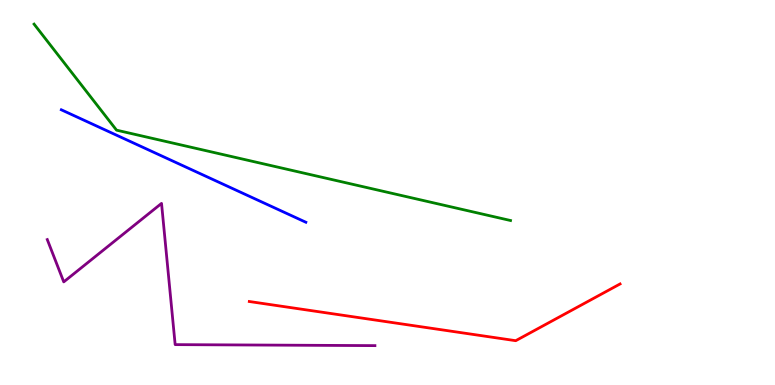[{'lines': ['blue', 'red'], 'intersections': []}, {'lines': ['green', 'red'], 'intersections': []}, {'lines': ['purple', 'red'], 'intersections': []}, {'lines': ['blue', 'green'], 'intersections': []}, {'lines': ['blue', 'purple'], 'intersections': []}, {'lines': ['green', 'purple'], 'intersections': []}]